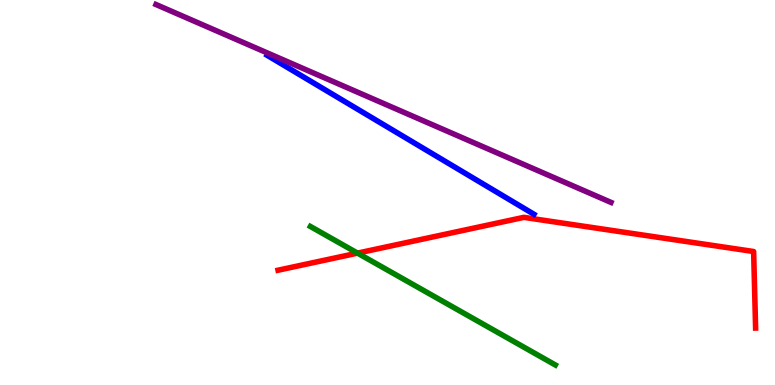[{'lines': ['blue', 'red'], 'intersections': []}, {'lines': ['green', 'red'], 'intersections': [{'x': 4.61, 'y': 3.43}]}, {'lines': ['purple', 'red'], 'intersections': []}, {'lines': ['blue', 'green'], 'intersections': []}, {'lines': ['blue', 'purple'], 'intersections': []}, {'lines': ['green', 'purple'], 'intersections': []}]